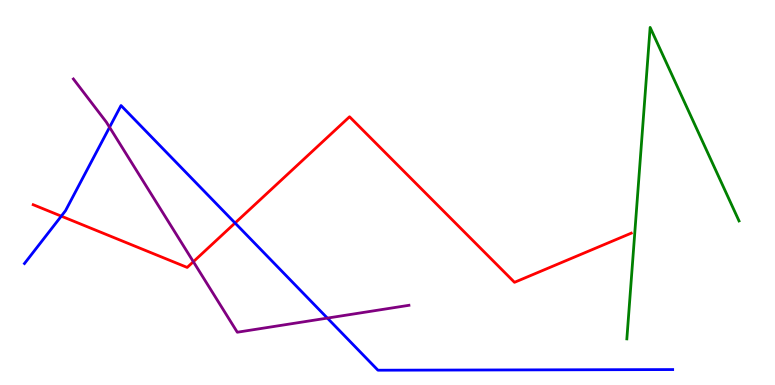[{'lines': ['blue', 'red'], 'intersections': [{'x': 0.791, 'y': 4.39}, {'x': 3.03, 'y': 4.21}]}, {'lines': ['green', 'red'], 'intersections': []}, {'lines': ['purple', 'red'], 'intersections': [{'x': 2.49, 'y': 3.2}]}, {'lines': ['blue', 'green'], 'intersections': []}, {'lines': ['blue', 'purple'], 'intersections': [{'x': 1.41, 'y': 6.69}, {'x': 4.22, 'y': 1.74}]}, {'lines': ['green', 'purple'], 'intersections': []}]